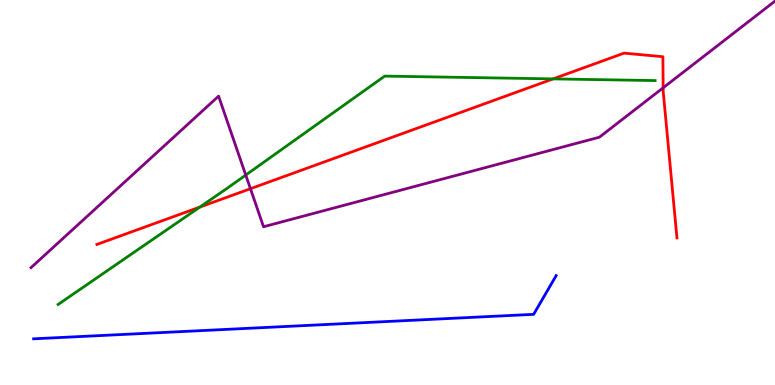[{'lines': ['blue', 'red'], 'intersections': []}, {'lines': ['green', 'red'], 'intersections': [{'x': 2.58, 'y': 4.62}, {'x': 7.14, 'y': 7.95}]}, {'lines': ['purple', 'red'], 'intersections': [{'x': 3.23, 'y': 5.1}, {'x': 8.56, 'y': 7.72}]}, {'lines': ['blue', 'green'], 'intersections': []}, {'lines': ['blue', 'purple'], 'intersections': []}, {'lines': ['green', 'purple'], 'intersections': [{'x': 3.17, 'y': 5.45}]}]